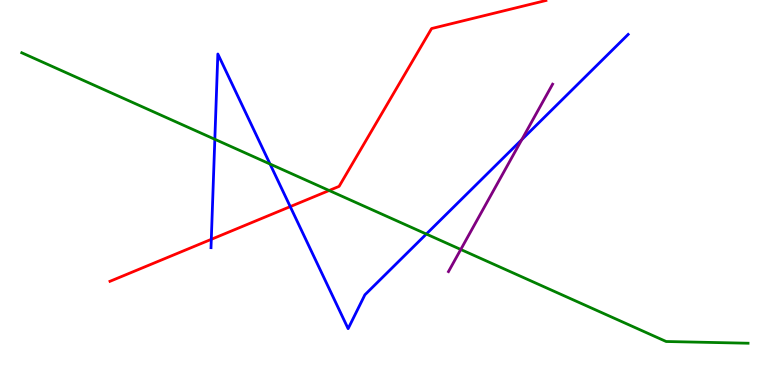[{'lines': ['blue', 'red'], 'intersections': [{'x': 2.73, 'y': 3.78}, {'x': 3.74, 'y': 4.63}]}, {'lines': ['green', 'red'], 'intersections': [{'x': 4.25, 'y': 5.05}]}, {'lines': ['purple', 'red'], 'intersections': []}, {'lines': ['blue', 'green'], 'intersections': [{'x': 2.77, 'y': 6.38}, {'x': 3.48, 'y': 5.74}, {'x': 5.5, 'y': 3.92}]}, {'lines': ['blue', 'purple'], 'intersections': [{'x': 6.73, 'y': 6.37}]}, {'lines': ['green', 'purple'], 'intersections': [{'x': 5.95, 'y': 3.52}]}]